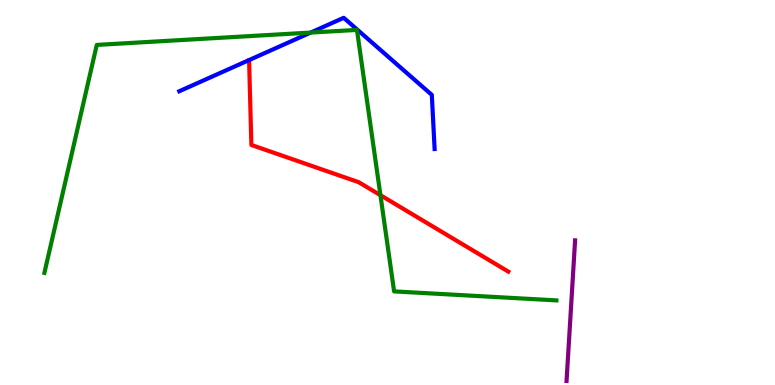[{'lines': ['blue', 'red'], 'intersections': []}, {'lines': ['green', 'red'], 'intersections': [{'x': 4.91, 'y': 4.93}]}, {'lines': ['purple', 'red'], 'intersections': []}, {'lines': ['blue', 'green'], 'intersections': [{'x': 4.01, 'y': 9.15}]}, {'lines': ['blue', 'purple'], 'intersections': []}, {'lines': ['green', 'purple'], 'intersections': []}]